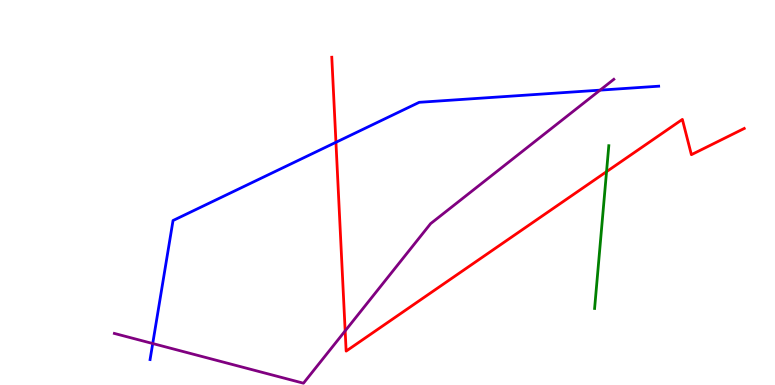[{'lines': ['blue', 'red'], 'intersections': [{'x': 4.33, 'y': 6.3}]}, {'lines': ['green', 'red'], 'intersections': [{'x': 7.83, 'y': 5.54}]}, {'lines': ['purple', 'red'], 'intersections': [{'x': 4.45, 'y': 1.41}]}, {'lines': ['blue', 'green'], 'intersections': []}, {'lines': ['blue', 'purple'], 'intersections': [{'x': 1.97, 'y': 1.08}, {'x': 7.74, 'y': 7.66}]}, {'lines': ['green', 'purple'], 'intersections': []}]